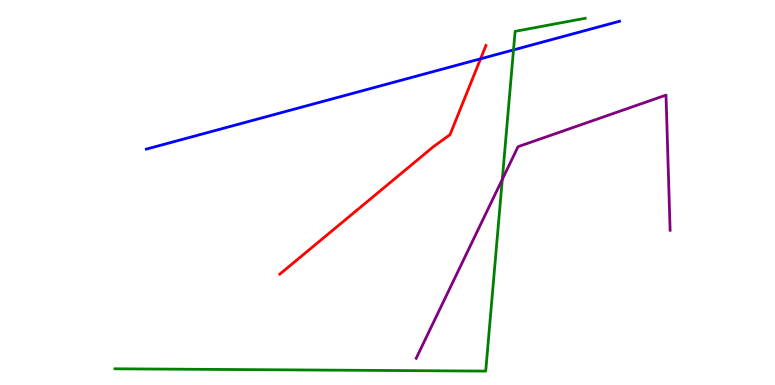[{'lines': ['blue', 'red'], 'intersections': [{'x': 6.2, 'y': 8.47}]}, {'lines': ['green', 'red'], 'intersections': []}, {'lines': ['purple', 'red'], 'intersections': []}, {'lines': ['blue', 'green'], 'intersections': [{'x': 6.63, 'y': 8.7}]}, {'lines': ['blue', 'purple'], 'intersections': []}, {'lines': ['green', 'purple'], 'intersections': [{'x': 6.48, 'y': 5.34}]}]